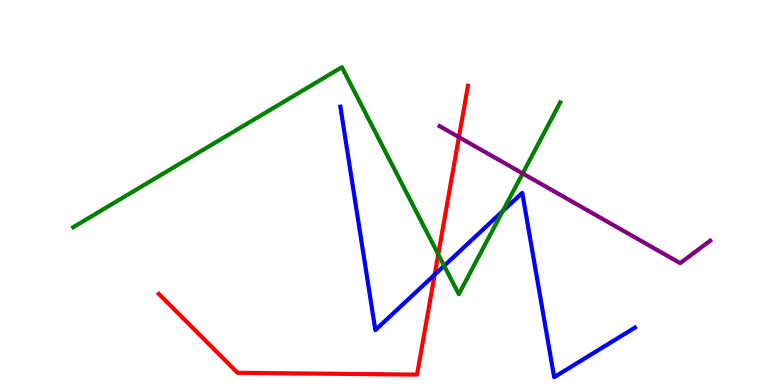[{'lines': ['blue', 'red'], 'intersections': [{'x': 5.61, 'y': 2.87}]}, {'lines': ['green', 'red'], 'intersections': [{'x': 5.65, 'y': 3.39}]}, {'lines': ['purple', 'red'], 'intersections': [{'x': 5.92, 'y': 6.44}]}, {'lines': ['blue', 'green'], 'intersections': [{'x': 5.73, 'y': 3.1}, {'x': 6.49, 'y': 4.52}]}, {'lines': ['blue', 'purple'], 'intersections': []}, {'lines': ['green', 'purple'], 'intersections': [{'x': 6.74, 'y': 5.5}]}]